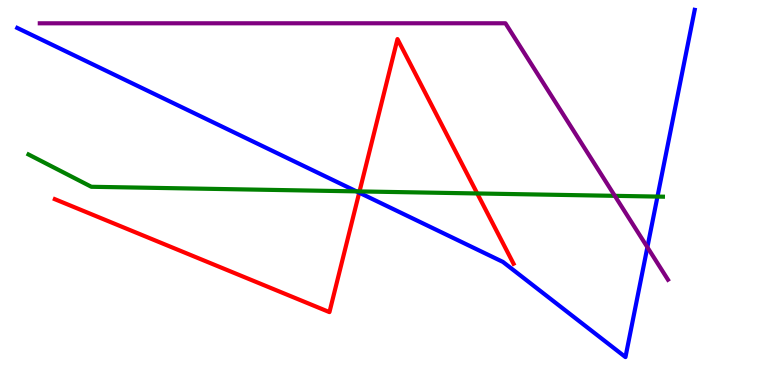[{'lines': ['blue', 'red'], 'intersections': [{'x': 4.63, 'y': 5.0}]}, {'lines': ['green', 'red'], 'intersections': [{'x': 4.64, 'y': 5.03}, {'x': 6.16, 'y': 4.98}]}, {'lines': ['purple', 'red'], 'intersections': []}, {'lines': ['blue', 'green'], 'intersections': [{'x': 4.6, 'y': 5.03}, {'x': 8.48, 'y': 4.89}]}, {'lines': ['blue', 'purple'], 'intersections': [{'x': 8.35, 'y': 3.58}]}, {'lines': ['green', 'purple'], 'intersections': [{'x': 7.93, 'y': 4.91}]}]